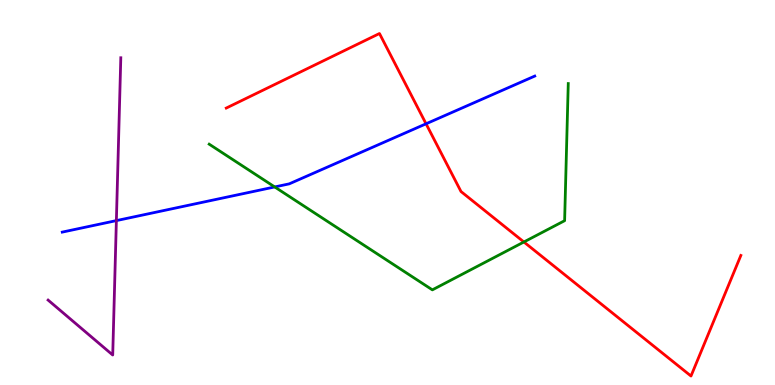[{'lines': ['blue', 'red'], 'intersections': [{'x': 5.5, 'y': 6.78}]}, {'lines': ['green', 'red'], 'intersections': [{'x': 6.76, 'y': 3.71}]}, {'lines': ['purple', 'red'], 'intersections': []}, {'lines': ['blue', 'green'], 'intersections': [{'x': 3.54, 'y': 5.14}]}, {'lines': ['blue', 'purple'], 'intersections': [{'x': 1.5, 'y': 4.27}]}, {'lines': ['green', 'purple'], 'intersections': []}]